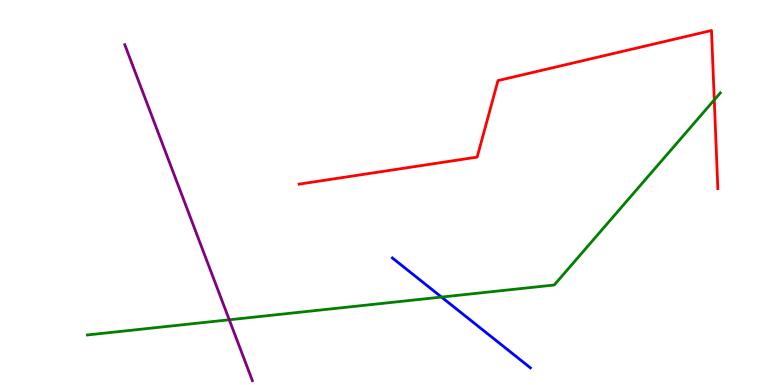[{'lines': ['blue', 'red'], 'intersections': []}, {'lines': ['green', 'red'], 'intersections': [{'x': 9.22, 'y': 7.41}]}, {'lines': ['purple', 'red'], 'intersections': []}, {'lines': ['blue', 'green'], 'intersections': [{'x': 5.7, 'y': 2.28}]}, {'lines': ['blue', 'purple'], 'intersections': []}, {'lines': ['green', 'purple'], 'intersections': [{'x': 2.96, 'y': 1.69}]}]